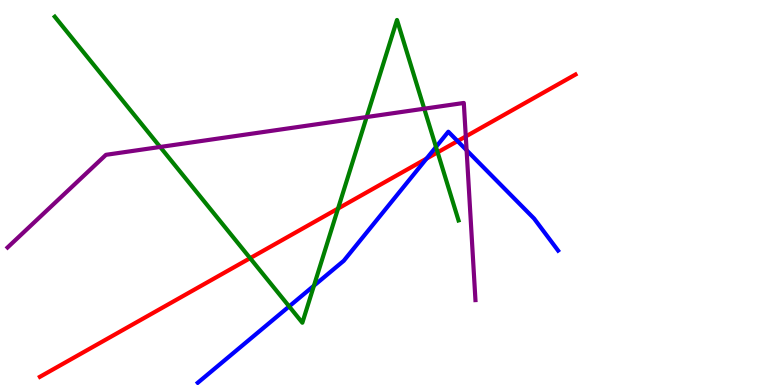[{'lines': ['blue', 'red'], 'intersections': [{'x': 5.5, 'y': 5.88}, {'x': 5.9, 'y': 6.34}]}, {'lines': ['green', 'red'], 'intersections': [{'x': 3.23, 'y': 3.29}, {'x': 4.36, 'y': 4.58}, {'x': 5.65, 'y': 6.04}]}, {'lines': ['purple', 'red'], 'intersections': [{'x': 6.01, 'y': 6.46}]}, {'lines': ['blue', 'green'], 'intersections': [{'x': 3.73, 'y': 2.04}, {'x': 4.05, 'y': 2.58}, {'x': 5.63, 'y': 6.18}]}, {'lines': ['blue', 'purple'], 'intersections': [{'x': 6.02, 'y': 6.1}]}, {'lines': ['green', 'purple'], 'intersections': [{'x': 2.07, 'y': 6.18}, {'x': 4.73, 'y': 6.96}, {'x': 5.47, 'y': 7.18}]}]